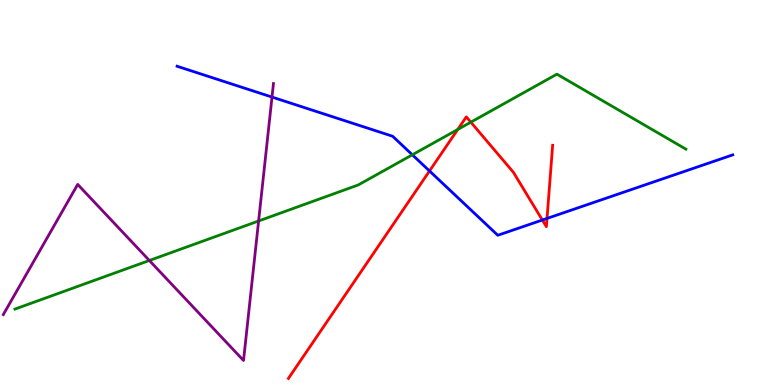[{'lines': ['blue', 'red'], 'intersections': [{'x': 5.54, 'y': 5.56}, {'x': 7.0, 'y': 4.28}, {'x': 7.06, 'y': 4.33}]}, {'lines': ['green', 'red'], 'intersections': [{'x': 5.91, 'y': 6.64}, {'x': 6.08, 'y': 6.83}]}, {'lines': ['purple', 'red'], 'intersections': []}, {'lines': ['blue', 'green'], 'intersections': [{'x': 5.32, 'y': 5.98}]}, {'lines': ['blue', 'purple'], 'intersections': [{'x': 3.51, 'y': 7.48}]}, {'lines': ['green', 'purple'], 'intersections': [{'x': 1.93, 'y': 3.23}, {'x': 3.34, 'y': 4.26}]}]